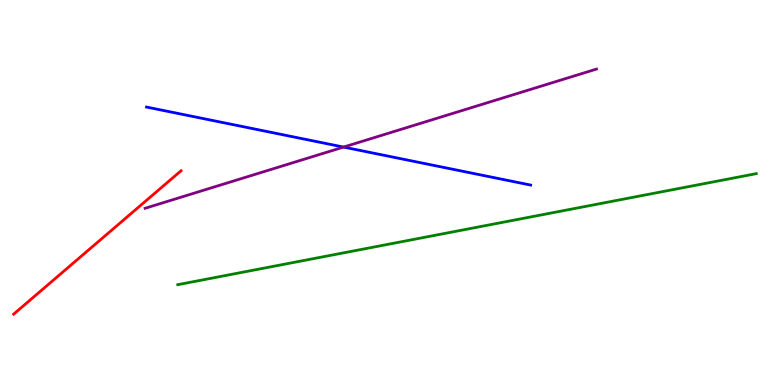[{'lines': ['blue', 'red'], 'intersections': []}, {'lines': ['green', 'red'], 'intersections': []}, {'lines': ['purple', 'red'], 'intersections': []}, {'lines': ['blue', 'green'], 'intersections': []}, {'lines': ['blue', 'purple'], 'intersections': [{'x': 4.43, 'y': 6.18}]}, {'lines': ['green', 'purple'], 'intersections': []}]